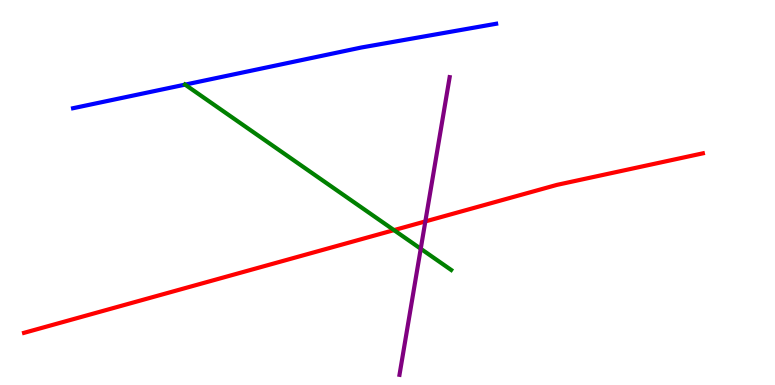[{'lines': ['blue', 'red'], 'intersections': []}, {'lines': ['green', 'red'], 'intersections': [{'x': 5.08, 'y': 4.02}]}, {'lines': ['purple', 'red'], 'intersections': [{'x': 5.49, 'y': 4.25}]}, {'lines': ['blue', 'green'], 'intersections': [{'x': 2.39, 'y': 7.8}]}, {'lines': ['blue', 'purple'], 'intersections': []}, {'lines': ['green', 'purple'], 'intersections': [{'x': 5.43, 'y': 3.54}]}]